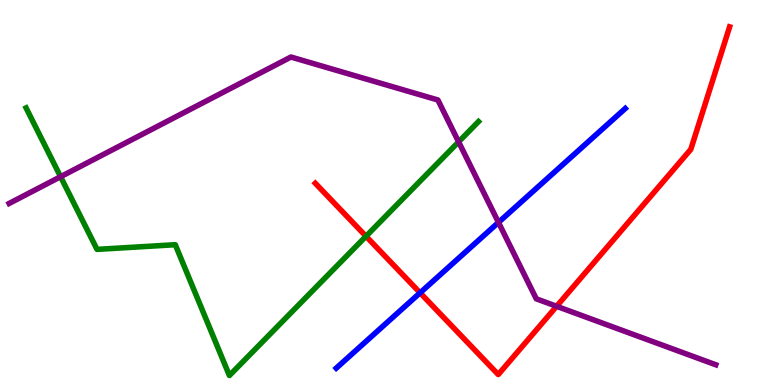[{'lines': ['blue', 'red'], 'intersections': [{'x': 5.42, 'y': 2.39}]}, {'lines': ['green', 'red'], 'intersections': [{'x': 4.72, 'y': 3.86}]}, {'lines': ['purple', 'red'], 'intersections': [{'x': 7.18, 'y': 2.04}]}, {'lines': ['blue', 'green'], 'intersections': []}, {'lines': ['blue', 'purple'], 'intersections': [{'x': 6.43, 'y': 4.22}]}, {'lines': ['green', 'purple'], 'intersections': [{'x': 0.782, 'y': 5.41}, {'x': 5.92, 'y': 6.32}]}]